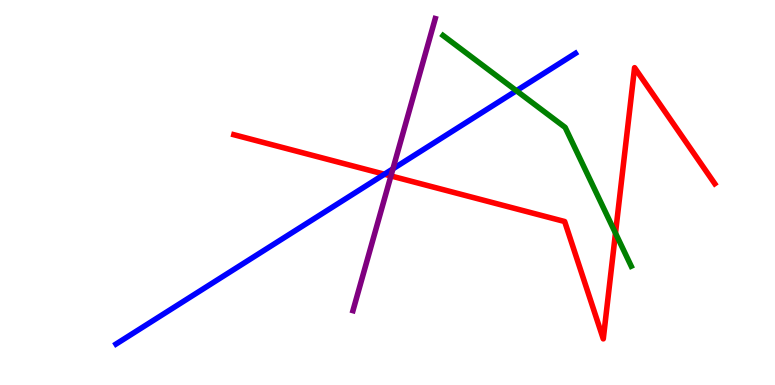[{'lines': ['blue', 'red'], 'intersections': [{'x': 4.96, 'y': 5.47}]}, {'lines': ['green', 'red'], 'intersections': [{'x': 7.94, 'y': 3.95}]}, {'lines': ['purple', 'red'], 'intersections': [{'x': 5.04, 'y': 5.43}]}, {'lines': ['blue', 'green'], 'intersections': [{'x': 6.66, 'y': 7.64}]}, {'lines': ['blue', 'purple'], 'intersections': [{'x': 5.07, 'y': 5.61}]}, {'lines': ['green', 'purple'], 'intersections': []}]